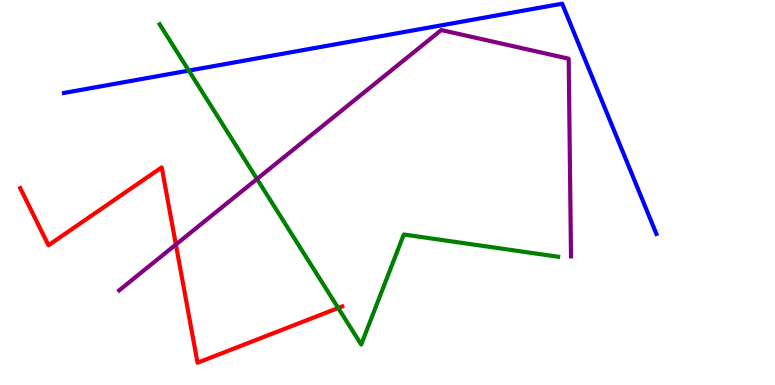[{'lines': ['blue', 'red'], 'intersections': []}, {'lines': ['green', 'red'], 'intersections': [{'x': 4.36, 'y': 2.0}]}, {'lines': ['purple', 'red'], 'intersections': [{'x': 2.27, 'y': 3.65}]}, {'lines': ['blue', 'green'], 'intersections': [{'x': 2.44, 'y': 8.17}]}, {'lines': ['blue', 'purple'], 'intersections': []}, {'lines': ['green', 'purple'], 'intersections': [{'x': 3.32, 'y': 5.35}]}]